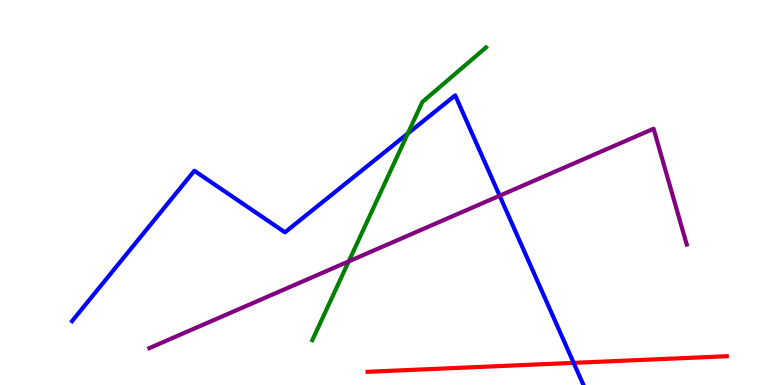[{'lines': ['blue', 'red'], 'intersections': [{'x': 7.4, 'y': 0.575}]}, {'lines': ['green', 'red'], 'intersections': []}, {'lines': ['purple', 'red'], 'intersections': []}, {'lines': ['blue', 'green'], 'intersections': [{'x': 5.26, 'y': 6.53}]}, {'lines': ['blue', 'purple'], 'intersections': [{'x': 6.45, 'y': 4.92}]}, {'lines': ['green', 'purple'], 'intersections': [{'x': 4.5, 'y': 3.21}]}]